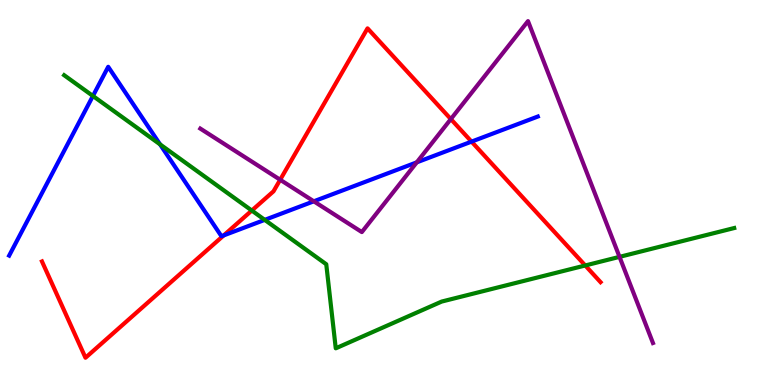[{'lines': ['blue', 'red'], 'intersections': [{'x': 2.89, 'y': 3.89}, {'x': 6.08, 'y': 6.32}]}, {'lines': ['green', 'red'], 'intersections': [{'x': 3.25, 'y': 4.53}, {'x': 7.55, 'y': 3.1}]}, {'lines': ['purple', 'red'], 'intersections': [{'x': 3.62, 'y': 5.33}, {'x': 5.82, 'y': 6.91}]}, {'lines': ['blue', 'green'], 'intersections': [{'x': 1.2, 'y': 7.51}, {'x': 2.07, 'y': 6.25}, {'x': 3.42, 'y': 4.29}]}, {'lines': ['blue', 'purple'], 'intersections': [{'x': 4.05, 'y': 4.77}, {'x': 5.38, 'y': 5.78}]}, {'lines': ['green', 'purple'], 'intersections': [{'x': 7.99, 'y': 3.33}]}]